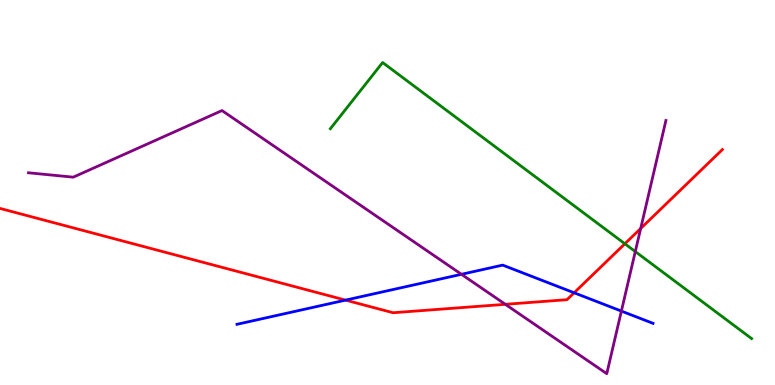[{'lines': ['blue', 'red'], 'intersections': [{'x': 4.46, 'y': 2.2}, {'x': 7.41, 'y': 2.4}]}, {'lines': ['green', 'red'], 'intersections': [{'x': 8.06, 'y': 3.67}]}, {'lines': ['purple', 'red'], 'intersections': [{'x': 6.52, 'y': 2.1}, {'x': 8.27, 'y': 4.07}]}, {'lines': ['blue', 'green'], 'intersections': []}, {'lines': ['blue', 'purple'], 'intersections': [{'x': 5.95, 'y': 2.88}, {'x': 8.02, 'y': 1.92}]}, {'lines': ['green', 'purple'], 'intersections': [{'x': 8.2, 'y': 3.47}]}]